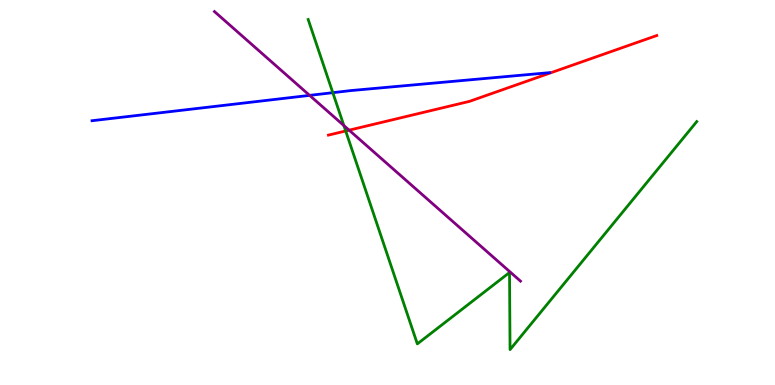[{'lines': ['blue', 'red'], 'intersections': []}, {'lines': ['green', 'red'], 'intersections': [{'x': 4.46, 'y': 6.6}]}, {'lines': ['purple', 'red'], 'intersections': [{'x': 4.5, 'y': 6.62}]}, {'lines': ['blue', 'green'], 'intersections': [{'x': 4.29, 'y': 7.59}]}, {'lines': ['blue', 'purple'], 'intersections': [{'x': 4.0, 'y': 7.52}]}, {'lines': ['green', 'purple'], 'intersections': [{'x': 4.44, 'y': 6.74}]}]